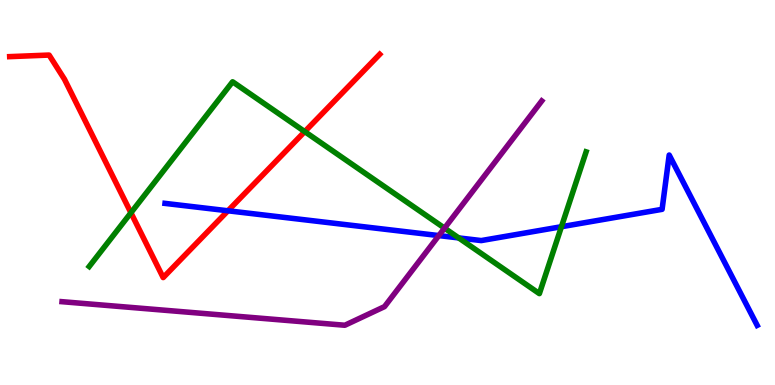[{'lines': ['blue', 'red'], 'intersections': [{'x': 2.94, 'y': 4.53}]}, {'lines': ['green', 'red'], 'intersections': [{'x': 1.69, 'y': 4.47}, {'x': 3.93, 'y': 6.58}]}, {'lines': ['purple', 'red'], 'intersections': []}, {'lines': ['blue', 'green'], 'intersections': [{'x': 5.92, 'y': 3.82}, {'x': 7.24, 'y': 4.11}]}, {'lines': ['blue', 'purple'], 'intersections': [{'x': 5.66, 'y': 3.88}]}, {'lines': ['green', 'purple'], 'intersections': [{'x': 5.74, 'y': 4.07}]}]